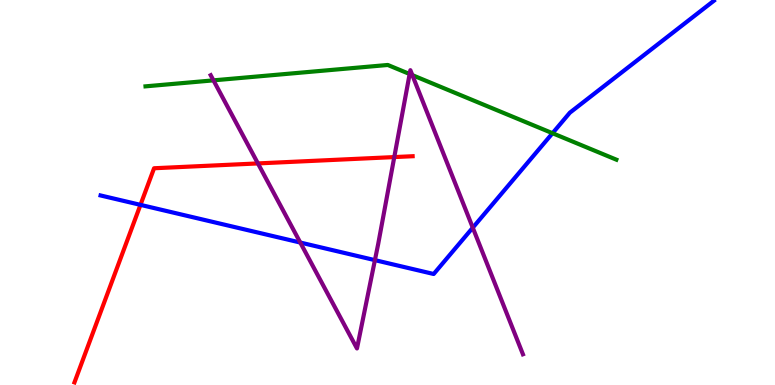[{'lines': ['blue', 'red'], 'intersections': [{'x': 1.81, 'y': 4.68}]}, {'lines': ['green', 'red'], 'intersections': []}, {'lines': ['purple', 'red'], 'intersections': [{'x': 3.33, 'y': 5.76}, {'x': 5.09, 'y': 5.92}]}, {'lines': ['blue', 'green'], 'intersections': [{'x': 7.13, 'y': 6.54}]}, {'lines': ['blue', 'purple'], 'intersections': [{'x': 3.87, 'y': 3.7}, {'x': 4.84, 'y': 3.24}, {'x': 6.1, 'y': 4.09}]}, {'lines': ['green', 'purple'], 'intersections': [{'x': 2.75, 'y': 7.91}, {'x': 5.29, 'y': 8.08}, {'x': 5.32, 'y': 8.05}]}]